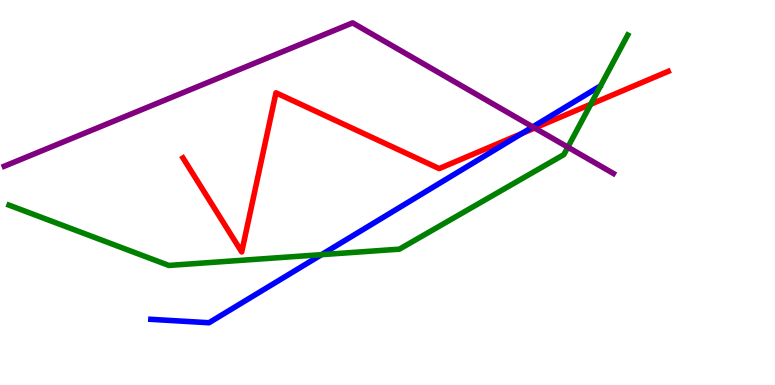[{'lines': ['blue', 'red'], 'intersections': [{'x': 6.73, 'y': 6.53}]}, {'lines': ['green', 'red'], 'intersections': [{'x': 7.62, 'y': 7.29}]}, {'lines': ['purple', 'red'], 'intersections': [{'x': 6.9, 'y': 6.67}]}, {'lines': ['blue', 'green'], 'intersections': [{'x': 4.15, 'y': 3.39}]}, {'lines': ['blue', 'purple'], 'intersections': [{'x': 6.87, 'y': 6.7}]}, {'lines': ['green', 'purple'], 'intersections': [{'x': 7.33, 'y': 6.18}]}]